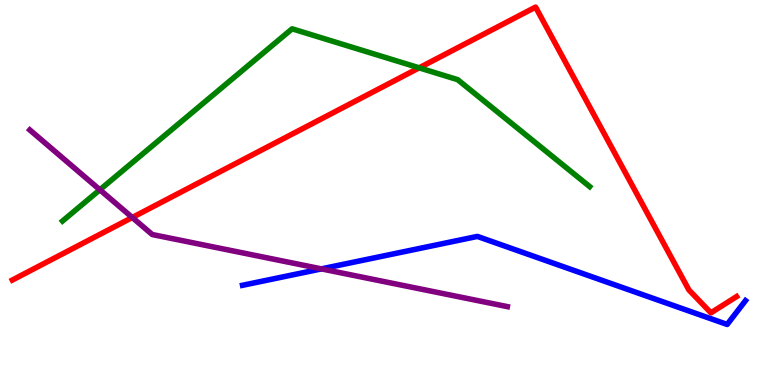[{'lines': ['blue', 'red'], 'intersections': []}, {'lines': ['green', 'red'], 'intersections': [{'x': 5.41, 'y': 8.24}]}, {'lines': ['purple', 'red'], 'intersections': [{'x': 1.71, 'y': 4.35}]}, {'lines': ['blue', 'green'], 'intersections': []}, {'lines': ['blue', 'purple'], 'intersections': [{'x': 4.15, 'y': 3.02}]}, {'lines': ['green', 'purple'], 'intersections': [{'x': 1.29, 'y': 5.07}]}]